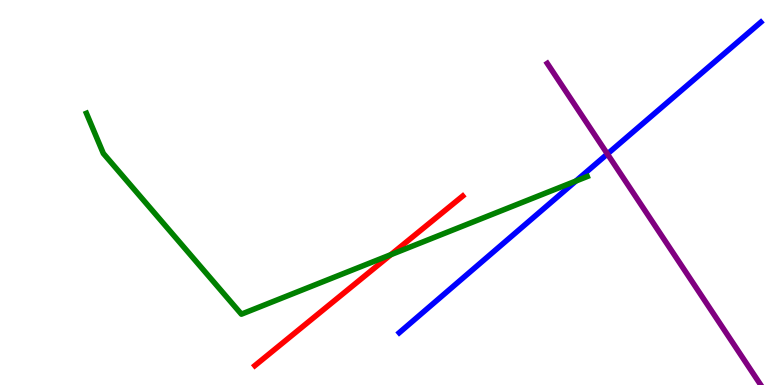[{'lines': ['blue', 'red'], 'intersections': []}, {'lines': ['green', 'red'], 'intersections': [{'x': 5.04, 'y': 3.38}]}, {'lines': ['purple', 'red'], 'intersections': []}, {'lines': ['blue', 'green'], 'intersections': [{'x': 7.43, 'y': 5.3}]}, {'lines': ['blue', 'purple'], 'intersections': [{'x': 7.84, 'y': 6.0}]}, {'lines': ['green', 'purple'], 'intersections': []}]